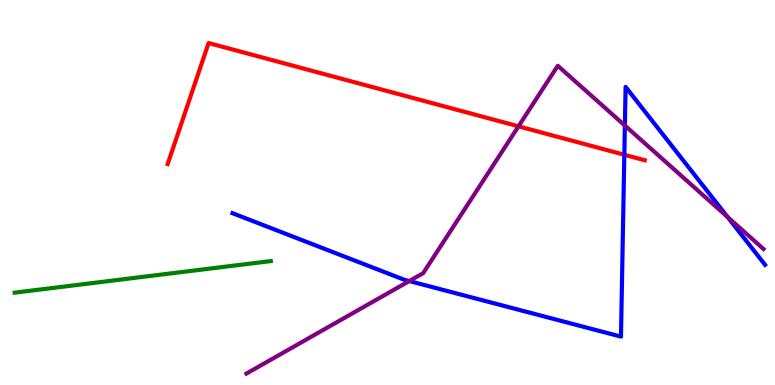[{'lines': ['blue', 'red'], 'intersections': [{'x': 8.06, 'y': 5.98}]}, {'lines': ['green', 'red'], 'intersections': []}, {'lines': ['purple', 'red'], 'intersections': [{'x': 6.69, 'y': 6.72}]}, {'lines': ['blue', 'green'], 'intersections': []}, {'lines': ['blue', 'purple'], 'intersections': [{'x': 5.28, 'y': 2.7}, {'x': 8.06, 'y': 6.74}, {'x': 9.39, 'y': 4.36}]}, {'lines': ['green', 'purple'], 'intersections': []}]